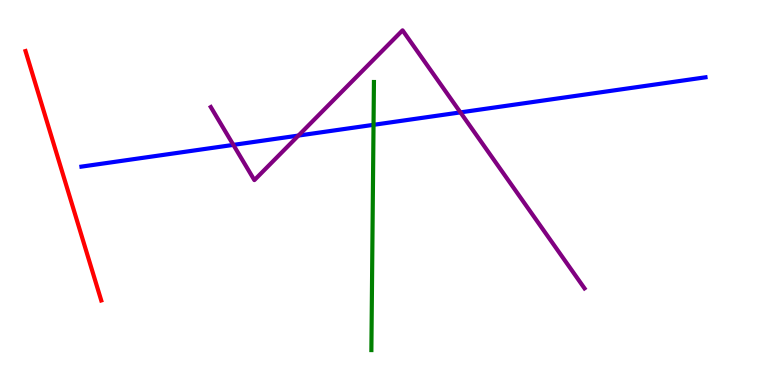[{'lines': ['blue', 'red'], 'intersections': []}, {'lines': ['green', 'red'], 'intersections': []}, {'lines': ['purple', 'red'], 'intersections': []}, {'lines': ['blue', 'green'], 'intersections': [{'x': 4.82, 'y': 6.76}]}, {'lines': ['blue', 'purple'], 'intersections': [{'x': 3.01, 'y': 6.24}, {'x': 3.85, 'y': 6.48}, {'x': 5.94, 'y': 7.08}]}, {'lines': ['green', 'purple'], 'intersections': []}]